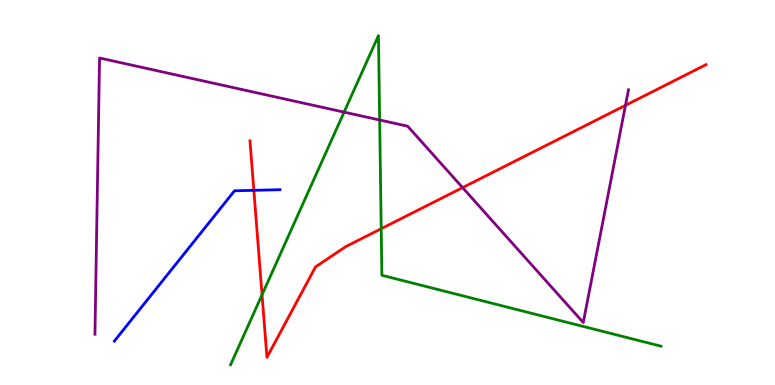[{'lines': ['blue', 'red'], 'intersections': [{'x': 3.28, 'y': 5.06}]}, {'lines': ['green', 'red'], 'intersections': [{'x': 3.38, 'y': 2.34}, {'x': 4.92, 'y': 4.06}]}, {'lines': ['purple', 'red'], 'intersections': [{'x': 5.97, 'y': 5.13}, {'x': 8.07, 'y': 7.26}]}, {'lines': ['blue', 'green'], 'intersections': []}, {'lines': ['blue', 'purple'], 'intersections': []}, {'lines': ['green', 'purple'], 'intersections': [{'x': 4.44, 'y': 7.09}, {'x': 4.9, 'y': 6.88}]}]